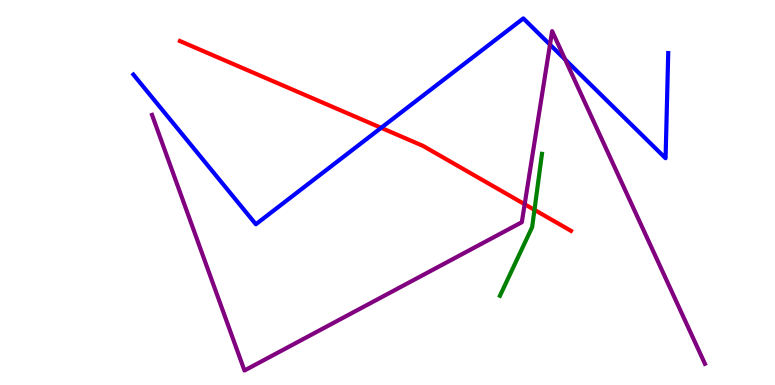[{'lines': ['blue', 'red'], 'intersections': [{'x': 4.92, 'y': 6.68}]}, {'lines': ['green', 'red'], 'intersections': [{'x': 6.9, 'y': 4.55}]}, {'lines': ['purple', 'red'], 'intersections': [{'x': 6.77, 'y': 4.7}]}, {'lines': ['blue', 'green'], 'intersections': []}, {'lines': ['blue', 'purple'], 'intersections': [{'x': 7.1, 'y': 8.84}, {'x': 7.29, 'y': 8.45}]}, {'lines': ['green', 'purple'], 'intersections': []}]